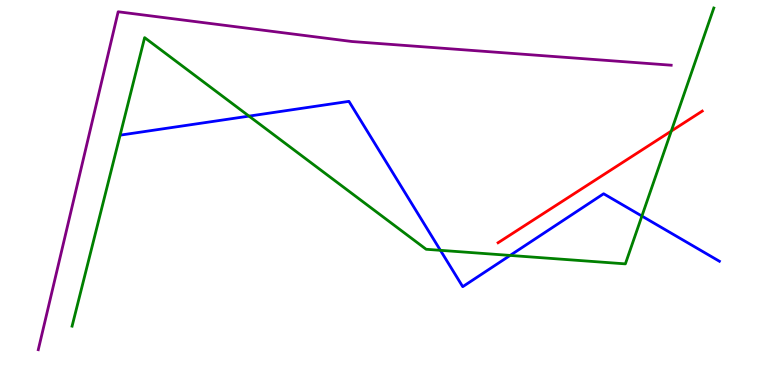[{'lines': ['blue', 'red'], 'intersections': []}, {'lines': ['green', 'red'], 'intersections': [{'x': 8.66, 'y': 6.6}]}, {'lines': ['purple', 'red'], 'intersections': []}, {'lines': ['blue', 'green'], 'intersections': [{'x': 3.21, 'y': 6.98}, {'x': 5.68, 'y': 3.5}, {'x': 6.58, 'y': 3.37}, {'x': 8.28, 'y': 4.39}]}, {'lines': ['blue', 'purple'], 'intersections': []}, {'lines': ['green', 'purple'], 'intersections': []}]